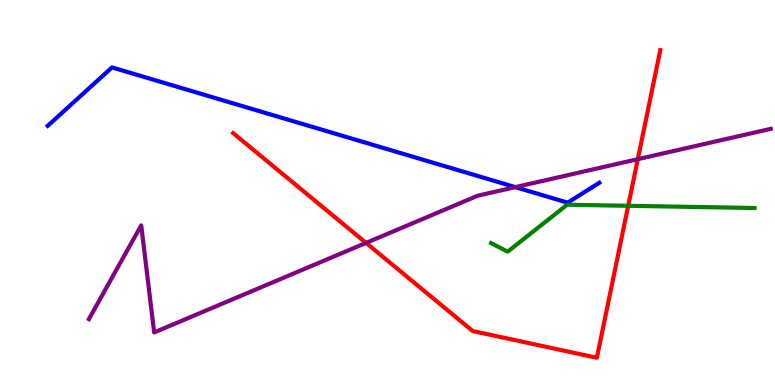[{'lines': ['blue', 'red'], 'intersections': []}, {'lines': ['green', 'red'], 'intersections': [{'x': 8.11, 'y': 4.65}]}, {'lines': ['purple', 'red'], 'intersections': [{'x': 4.72, 'y': 3.69}, {'x': 8.23, 'y': 5.87}]}, {'lines': ['blue', 'green'], 'intersections': []}, {'lines': ['blue', 'purple'], 'intersections': [{'x': 6.65, 'y': 5.14}]}, {'lines': ['green', 'purple'], 'intersections': []}]